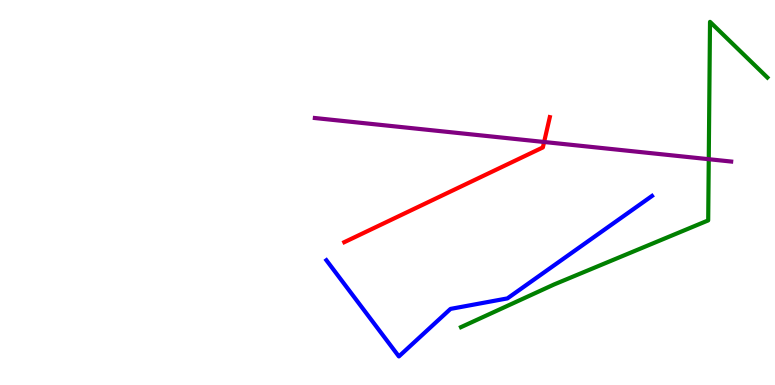[{'lines': ['blue', 'red'], 'intersections': []}, {'lines': ['green', 'red'], 'intersections': []}, {'lines': ['purple', 'red'], 'intersections': [{'x': 7.02, 'y': 6.31}]}, {'lines': ['blue', 'green'], 'intersections': []}, {'lines': ['blue', 'purple'], 'intersections': []}, {'lines': ['green', 'purple'], 'intersections': [{'x': 9.15, 'y': 5.86}]}]